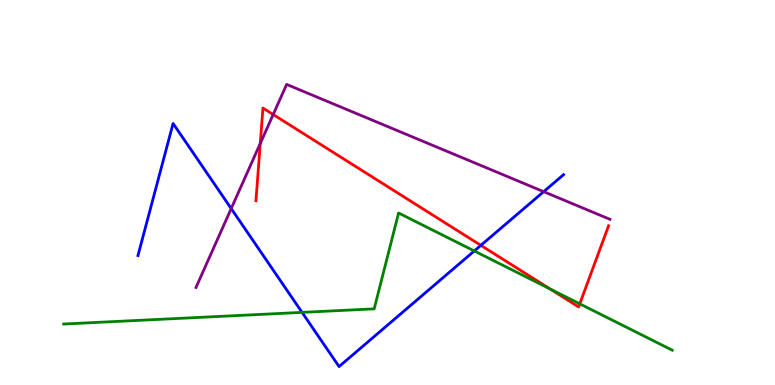[{'lines': ['blue', 'red'], 'intersections': [{'x': 6.2, 'y': 3.63}]}, {'lines': ['green', 'red'], 'intersections': [{'x': 7.1, 'y': 2.49}, {'x': 7.48, 'y': 2.11}]}, {'lines': ['purple', 'red'], 'intersections': [{'x': 3.36, 'y': 6.27}, {'x': 3.53, 'y': 7.03}]}, {'lines': ['blue', 'green'], 'intersections': [{'x': 3.9, 'y': 1.89}, {'x': 6.12, 'y': 3.48}]}, {'lines': ['blue', 'purple'], 'intersections': [{'x': 2.98, 'y': 4.58}, {'x': 7.02, 'y': 5.02}]}, {'lines': ['green', 'purple'], 'intersections': []}]